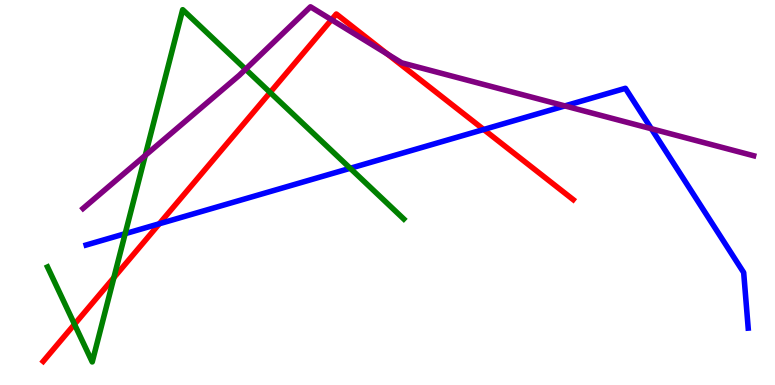[{'lines': ['blue', 'red'], 'intersections': [{'x': 2.06, 'y': 4.19}, {'x': 6.24, 'y': 6.64}]}, {'lines': ['green', 'red'], 'intersections': [{'x': 0.961, 'y': 1.58}, {'x': 1.47, 'y': 2.79}, {'x': 3.49, 'y': 7.6}]}, {'lines': ['purple', 'red'], 'intersections': [{'x': 4.28, 'y': 9.49}, {'x': 5.0, 'y': 8.59}]}, {'lines': ['blue', 'green'], 'intersections': [{'x': 1.62, 'y': 3.93}, {'x': 4.52, 'y': 5.63}]}, {'lines': ['blue', 'purple'], 'intersections': [{'x': 7.29, 'y': 7.25}, {'x': 8.4, 'y': 6.66}]}, {'lines': ['green', 'purple'], 'intersections': [{'x': 1.87, 'y': 5.96}, {'x': 3.17, 'y': 8.2}]}]